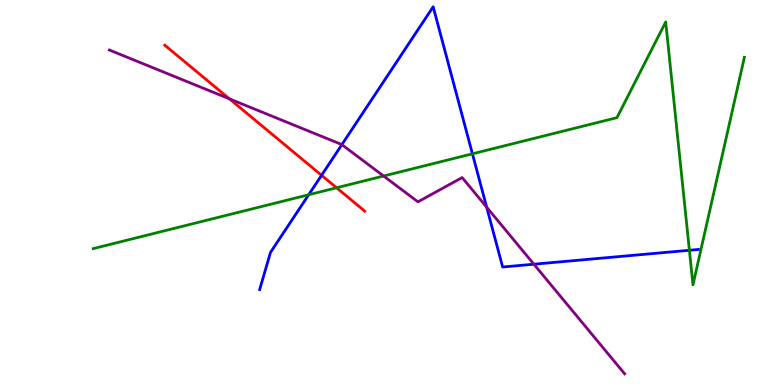[{'lines': ['blue', 'red'], 'intersections': [{'x': 4.15, 'y': 5.45}]}, {'lines': ['green', 'red'], 'intersections': [{'x': 4.34, 'y': 5.12}]}, {'lines': ['purple', 'red'], 'intersections': [{'x': 2.96, 'y': 7.43}]}, {'lines': ['blue', 'green'], 'intersections': [{'x': 3.98, 'y': 4.94}, {'x': 6.1, 'y': 6.01}, {'x': 8.9, 'y': 3.5}]}, {'lines': ['blue', 'purple'], 'intersections': [{'x': 4.41, 'y': 6.24}, {'x': 6.28, 'y': 4.62}, {'x': 6.89, 'y': 3.14}]}, {'lines': ['green', 'purple'], 'intersections': [{'x': 4.95, 'y': 5.43}]}]